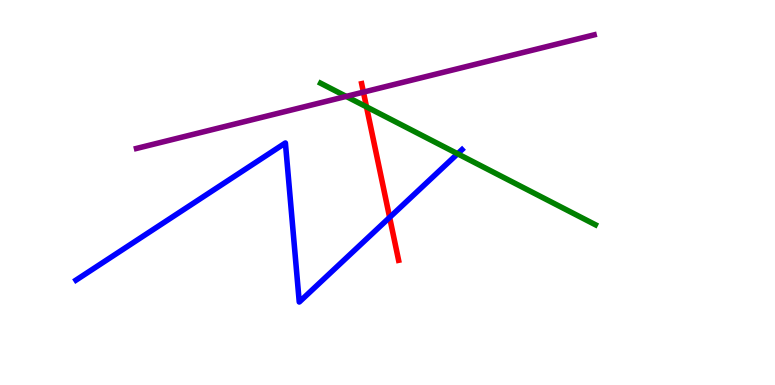[{'lines': ['blue', 'red'], 'intersections': [{'x': 5.03, 'y': 4.35}]}, {'lines': ['green', 'red'], 'intersections': [{'x': 4.73, 'y': 7.22}]}, {'lines': ['purple', 'red'], 'intersections': [{'x': 4.69, 'y': 7.61}]}, {'lines': ['blue', 'green'], 'intersections': [{'x': 5.9, 'y': 6.01}]}, {'lines': ['blue', 'purple'], 'intersections': []}, {'lines': ['green', 'purple'], 'intersections': [{'x': 4.47, 'y': 7.5}]}]